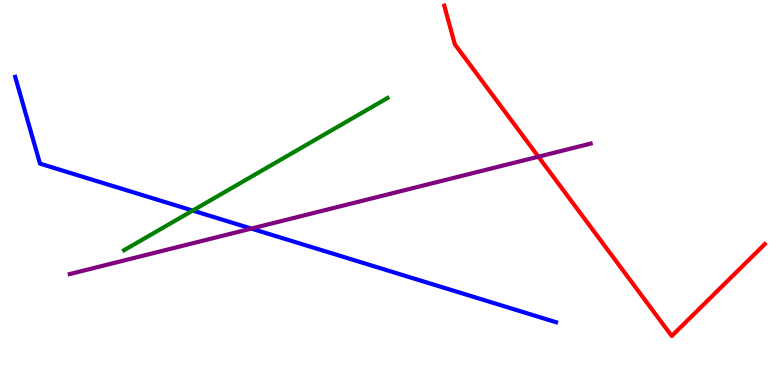[{'lines': ['blue', 'red'], 'intersections': []}, {'lines': ['green', 'red'], 'intersections': []}, {'lines': ['purple', 'red'], 'intersections': [{'x': 6.95, 'y': 5.93}]}, {'lines': ['blue', 'green'], 'intersections': [{'x': 2.49, 'y': 4.53}]}, {'lines': ['blue', 'purple'], 'intersections': [{'x': 3.24, 'y': 4.06}]}, {'lines': ['green', 'purple'], 'intersections': []}]